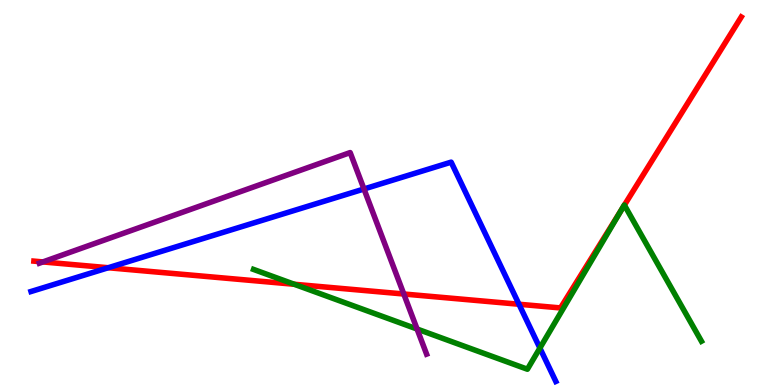[{'lines': ['blue', 'red'], 'intersections': [{'x': 1.4, 'y': 3.05}, {'x': 6.7, 'y': 2.1}]}, {'lines': ['green', 'red'], 'intersections': [{'x': 3.8, 'y': 2.62}, {'x': 8.02, 'y': 4.55}, {'x': 8.06, 'y': 4.67}]}, {'lines': ['purple', 'red'], 'intersections': [{'x': 0.554, 'y': 3.2}, {'x': 5.21, 'y': 2.36}]}, {'lines': ['blue', 'green'], 'intersections': [{'x': 6.97, 'y': 0.959}]}, {'lines': ['blue', 'purple'], 'intersections': [{'x': 4.7, 'y': 5.09}]}, {'lines': ['green', 'purple'], 'intersections': [{'x': 5.38, 'y': 1.45}]}]